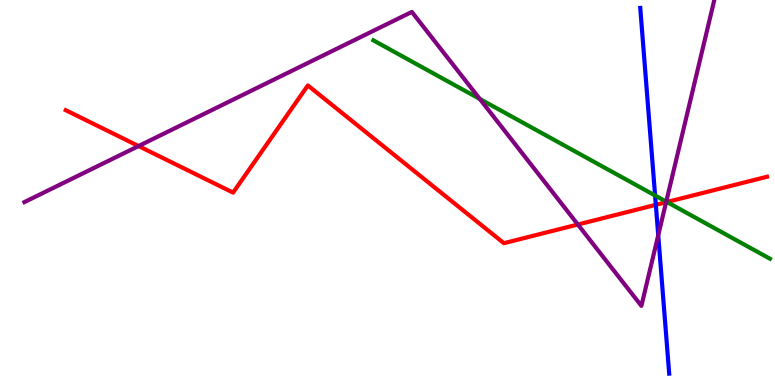[{'lines': ['blue', 'red'], 'intersections': [{'x': 8.46, 'y': 4.68}]}, {'lines': ['green', 'red'], 'intersections': [{'x': 8.61, 'y': 4.75}]}, {'lines': ['purple', 'red'], 'intersections': [{'x': 1.79, 'y': 6.21}, {'x': 7.46, 'y': 4.17}, {'x': 8.59, 'y': 4.75}]}, {'lines': ['blue', 'green'], 'intersections': [{'x': 8.45, 'y': 4.92}]}, {'lines': ['blue', 'purple'], 'intersections': [{'x': 8.49, 'y': 3.89}]}, {'lines': ['green', 'purple'], 'intersections': [{'x': 6.19, 'y': 7.43}, {'x': 8.6, 'y': 4.76}]}]